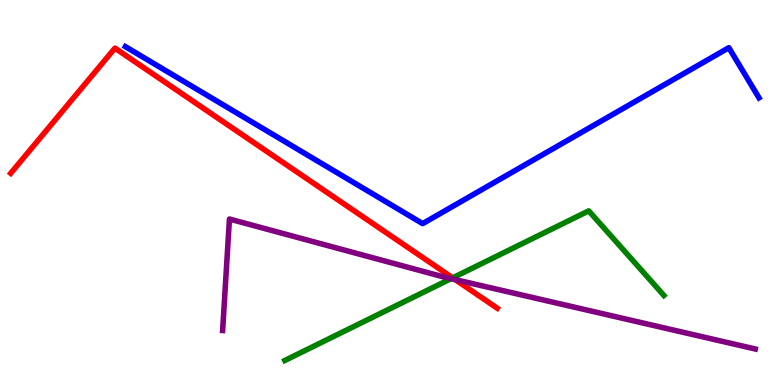[{'lines': ['blue', 'red'], 'intersections': []}, {'lines': ['green', 'red'], 'intersections': [{'x': 5.84, 'y': 2.78}]}, {'lines': ['purple', 'red'], 'intersections': [{'x': 5.87, 'y': 2.74}]}, {'lines': ['blue', 'green'], 'intersections': []}, {'lines': ['blue', 'purple'], 'intersections': []}, {'lines': ['green', 'purple'], 'intersections': [{'x': 5.82, 'y': 2.76}]}]